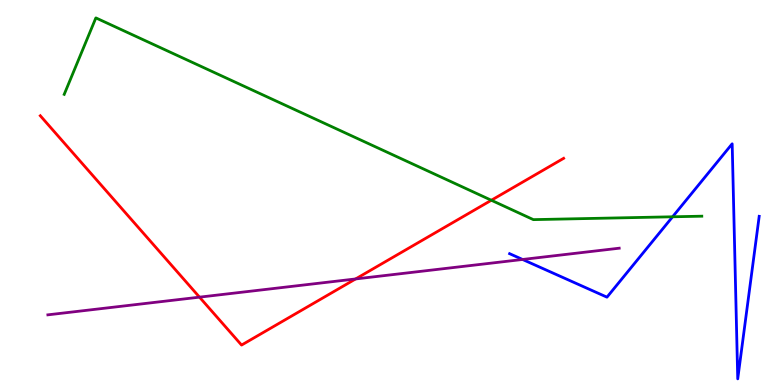[{'lines': ['blue', 'red'], 'intersections': []}, {'lines': ['green', 'red'], 'intersections': [{'x': 6.34, 'y': 4.8}]}, {'lines': ['purple', 'red'], 'intersections': [{'x': 2.57, 'y': 2.28}, {'x': 4.59, 'y': 2.75}]}, {'lines': ['blue', 'green'], 'intersections': [{'x': 8.68, 'y': 4.37}]}, {'lines': ['blue', 'purple'], 'intersections': [{'x': 6.74, 'y': 3.26}]}, {'lines': ['green', 'purple'], 'intersections': []}]